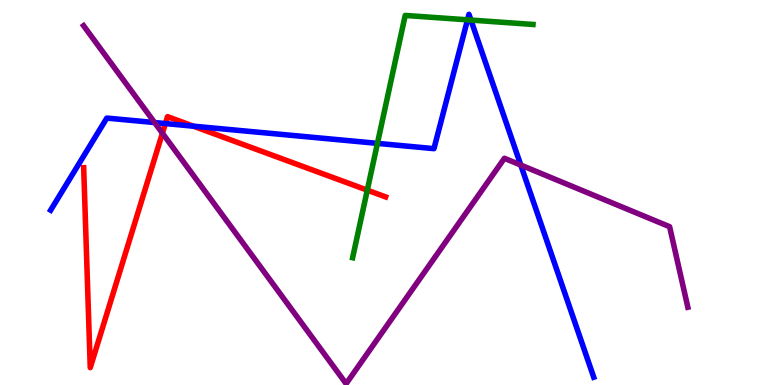[{'lines': ['blue', 'red'], 'intersections': [{'x': 2.13, 'y': 6.79}, {'x': 2.5, 'y': 6.72}]}, {'lines': ['green', 'red'], 'intersections': [{'x': 4.74, 'y': 5.06}]}, {'lines': ['purple', 'red'], 'intersections': [{'x': 2.1, 'y': 6.54}]}, {'lines': ['blue', 'green'], 'intersections': [{'x': 4.87, 'y': 6.28}, {'x': 6.03, 'y': 9.48}, {'x': 6.08, 'y': 9.48}]}, {'lines': ['blue', 'purple'], 'intersections': [{'x': 1.99, 'y': 6.82}, {'x': 6.72, 'y': 5.71}]}, {'lines': ['green', 'purple'], 'intersections': []}]